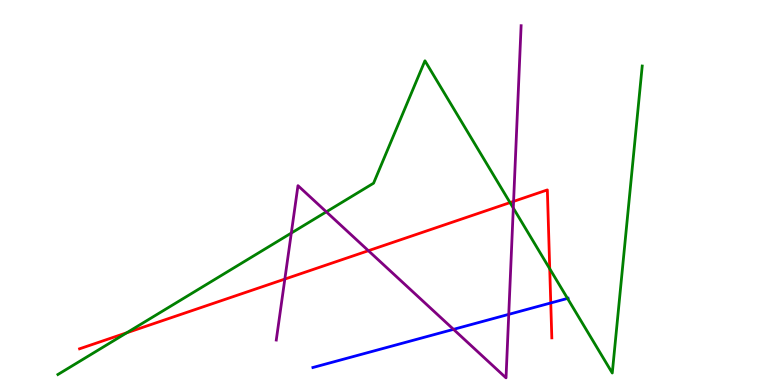[{'lines': ['blue', 'red'], 'intersections': [{'x': 7.11, 'y': 2.13}]}, {'lines': ['green', 'red'], 'intersections': [{'x': 1.64, 'y': 1.36}, {'x': 6.58, 'y': 4.74}, {'x': 7.09, 'y': 3.02}]}, {'lines': ['purple', 'red'], 'intersections': [{'x': 3.68, 'y': 2.75}, {'x': 4.75, 'y': 3.49}, {'x': 6.63, 'y': 4.77}]}, {'lines': ['blue', 'green'], 'intersections': [{'x': 7.32, 'y': 2.25}]}, {'lines': ['blue', 'purple'], 'intersections': [{'x': 5.85, 'y': 1.45}, {'x': 6.56, 'y': 1.83}]}, {'lines': ['green', 'purple'], 'intersections': [{'x': 3.76, 'y': 3.95}, {'x': 4.21, 'y': 4.5}, {'x': 6.62, 'y': 4.6}]}]